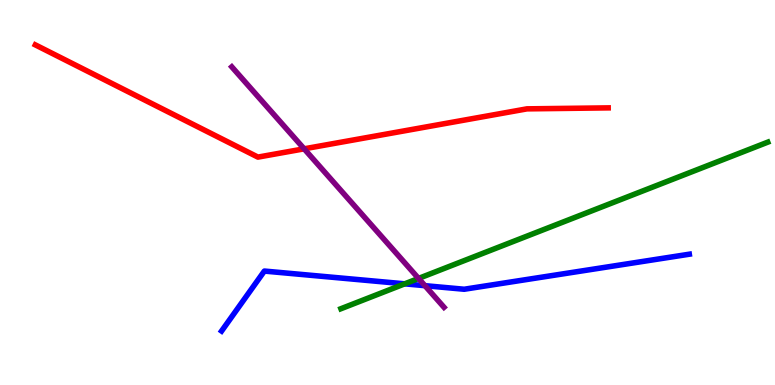[{'lines': ['blue', 'red'], 'intersections': []}, {'lines': ['green', 'red'], 'intersections': []}, {'lines': ['purple', 'red'], 'intersections': [{'x': 3.92, 'y': 6.13}]}, {'lines': ['blue', 'green'], 'intersections': [{'x': 5.22, 'y': 2.63}]}, {'lines': ['blue', 'purple'], 'intersections': [{'x': 5.48, 'y': 2.58}]}, {'lines': ['green', 'purple'], 'intersections': [{'x': 5.4, 'y': 2.77}]}]